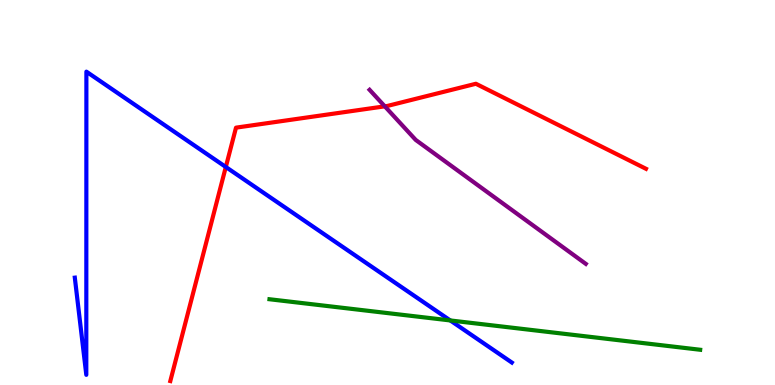[{'lines': ['blue', 'red'], 'intersections': [{'x': 2.91, 'y': 5.66}]}, {'lines': ['green', 'red'], 'intersections': []}, {'lines': ['purple', 'red'], 'intersections': [{'x': 4.96, 'y': 7.24}]}, {'lines': ['blue', 'green'], 'intersections': [{'x': 5.81, 'y': 1.68}]}, {'lines': ['blue', 'purple'], 'intersections': []}, {'lines': ['green', 'purple'], 'intersections': []}]